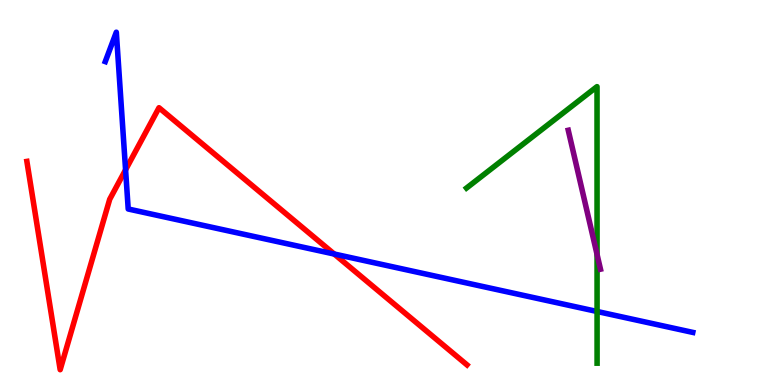[{'lines': ['blue', 'red'], 'intersections': [{'x': 1.62, 'y': 5.59}, {'x': 4.31, 'y': 3.4}]}, {'lines': ['green', 'red'], 'intersections': []}, {'lines': ['purple', 'red'], 'intersections': []}, {'lines': ['blue', 'green'], 'intersections': [{'x': 7.7, 'y': 1.91}]}, {'lines': ['blue', 'purple'], 'intersections': []}, {'lines': ['green', 'purple'], 'intersections': [{'x': 7.7, 'y': 3.39}]}]